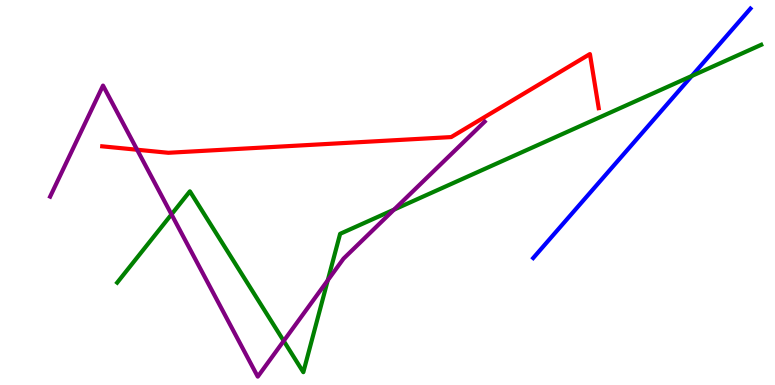[{'lines': ['blue', 'red'], 'intersections': []}, {'lines': ['green', 'red'], 'intersections': []}, {'lines': ['purple', 'red'], 'intersections': [{'x': 1.77, 'y': 6.11}]}, {'lines': ['blue', 'green'], 'intersections': [{'x': 8.93, 'y': 8.03}]}, {'lines': ['blue', 'purple'], 'intersections': []}, {'lines': ['green', 'purple'], 'intersections': [{'x': 2.21, 'y': 4.43}, {'x': 3.66, 'y': 1.14}, {'x': 4.23, 'y': 2.72}, {'x': 5.08, 'y': 4.56}]}]